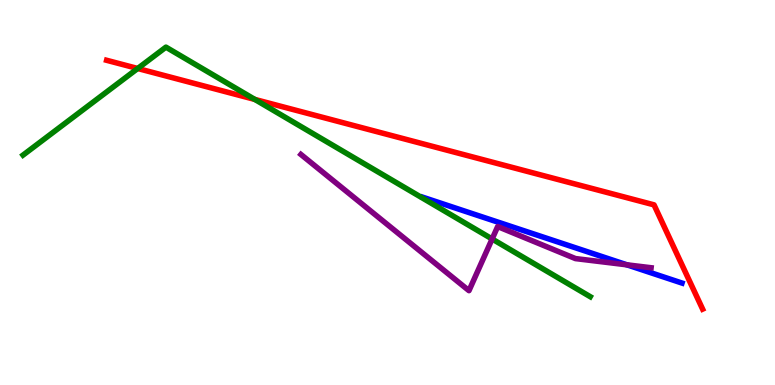[{'lines': ['blue', 'red'], 'intersections': []}, {'lines': ['green', 'red'], 'intersections': [{'x': 1.78, 'y': 8.22}, {'x': 3.29, 'y': 7.42}]}, {'lines': ['purple', 'red'], 'intersections': []}, {'lines': ['blue', 'green'], 'intersections': []}, {'lines': ['blue', 'purple'], 'intersections': [{'x': 8.09, 'y': 3.12}]}, {'lines': ['green', 'purple'], 'intersections': [{'x': 6.35, 'y': 3.79}]}]